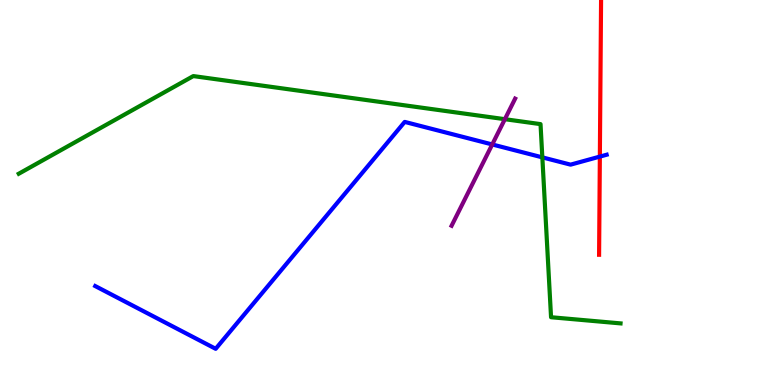[{'lines': ['blue', 'red'], 'intersections': [{'x': 7.74, 'y': 5.93}]}, {'lines': ['green', 'red'], 'intersections': []}, {'lines': ['purple', 'red'], 'intersections': []}, {'lines': ['blue', 'green'], 'intersections': [{'x': 7.0, 'y': 5.91}]}, {'lines': ['blue', 'purple'], 'intersections': [{'x': 6.35, 'y': 6.25}]}, {'lines': ['green', 'purple'], 'intersections': [{'x': 6.51, 'y': 6.9}]}]